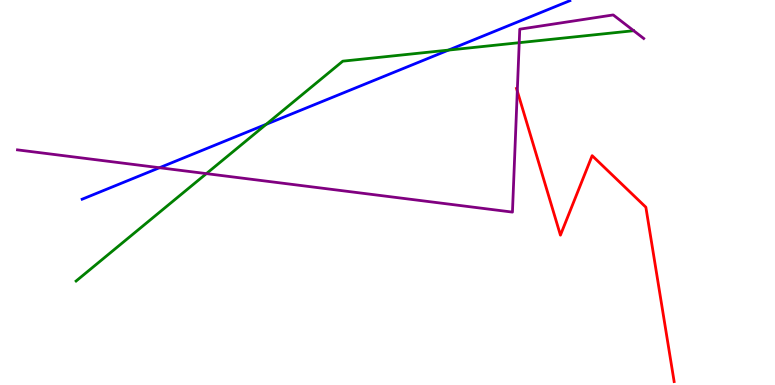[{'lines': ['blue', 'red'], 'intersections': []}, {'lines': ['green', 'red'], 'intersections': []}, {'lines': ['purple', 'red'], 'intersections': [{'x': 6.67, 'y': 7.64}]}, {'lines': ['blue', 'green'], 'intersections': [{'x': 3.44, 'y': 6.77}, {'x': 5.79, 'y': 8.7}]}, {'lines': ['blue', 'purple'], 'intersections': [{'x': 2.06, 'y': 5.64}]}, {'lines': ['green', 'purple'], 'intersections': [{'x': 2.66, 'y': 5.49}, {'x': 6.7, 'y': 8.89}]}]